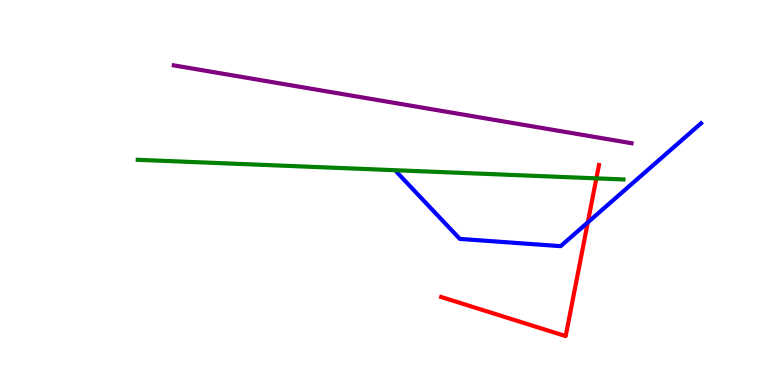[{'lines': ['blue', 'red'], 'intersections': [{'x': 7.58, 'y': 4.22}]}, {'lines': ['green', 'red'], 'intersections': [{'x': 7.7, 'y': 5.37}]}, {'lines': ['purple', 'red'], 'intersections': []}, {'lines': ['blue', 'green'], 'intersections': []}, {'lines': ['blue', 'purple'], 'intersections': []}, {'lines': ['green', 'purple'], 'intersections': []}]